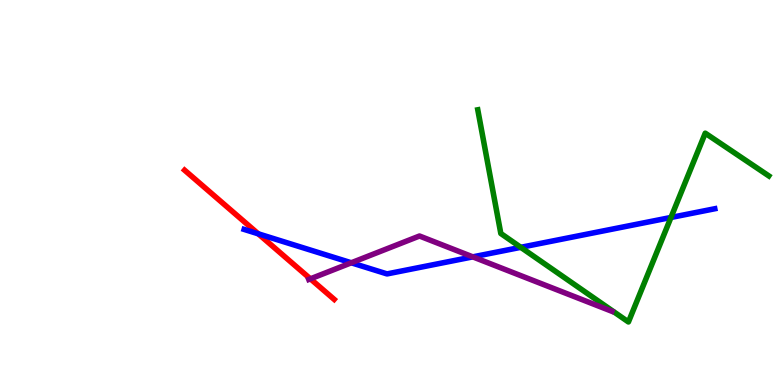[{'lines': ['blue', 'red'], 'intersections': [{'x': 3.33, 'y': 3.93}]}, {'lines': ['green', 'red'], 'intersections': []}, {'lines': ['purple', 'red'], 'intersections': [{'x': 4.01, 'y': 2.76}]}, {'lines': ['blue', 'green'], 'intersections': [{'x': 6.72, 'y': 3.58}, {'x': 8.66, 'y': 4.35}]}, {'lines': ['blue', 'purple'], 'intersections': [{'x': 4.53, 'y': 3.17}, {'x': 6.1, 'y': 3.33}]}, {'lines': ['green', 'purple'], 'intersections': []}]